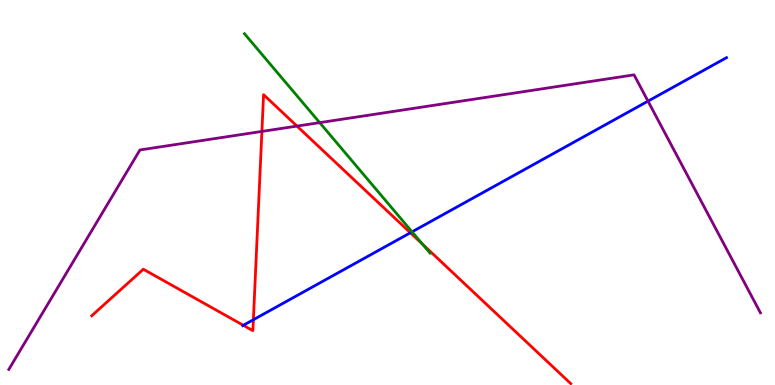[{'lines': ['blue', 'red'], 'intersections': [{'x': 3.14, 'y': 1.55}, {'x': 3.27, 'y': 1.7}, {'x': 5.3, 'y': 3.95}]}, {'lines': ['green', 'red'], 'intersections': [{'x': 5.45, 'y': 3.66}]}, {'lines': ['purple', 'red'], 'intersections': [{'x': 3.38, 'y': 6.59}, {'x': 3.83, 'y': 6.72}]}, {'lines': ['blue', 'green'], 'intersections': [{'x': 5.32, 'y': 3.98}]}, {'lines': ['blue', 'purple'], 'intersections': [{'x': 8.36, 'y': 7.37}]}, {'lines': ['green', 'purple'], 'intersections': [{'x': 4.12, 'y': 6.81}]}]